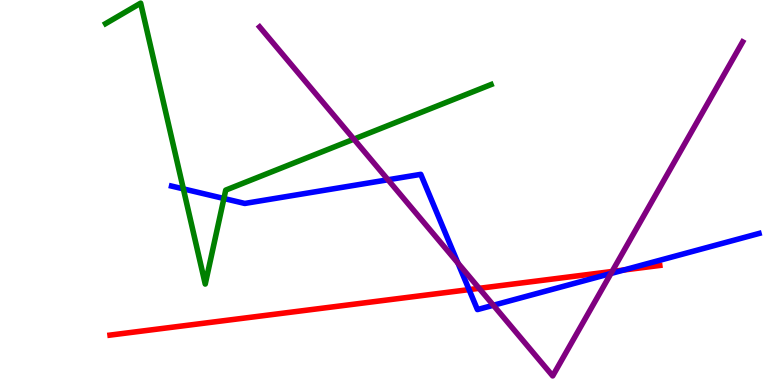[{'lines': ['blue', 'red'], 'intersections': [{'x': 6.05, 'y': 2.48}, {'x': 8.05, 'y': 2.99}]}, {'lines': ['green', 'red'], 'intersections': []}, {'lines': ['purple', 'red'], 'intersections': [{'x': 6.18, 'y': 2.51}, {'x': 7.9, 'y': 2.95}]}, {'lines': ['blue', 'green'], 'intersections': [{'x': 2.37, 'y': 5.09}, {'x': 2.89, 'y': 4.84}]}, {'lines': ['blue', 'purple'], 'intersections': [{'x': 5.01, 'y': 5.33}, {'x': 5.91, 'y': 3.17}, {'x': 6.37, 'y': 2.07}, {'x': 7.88, 'y': 2.9}]}, {'lines': ['green', 'purple'], 'intersections': [{'x': 4.57, 'y': 6.39}]}]